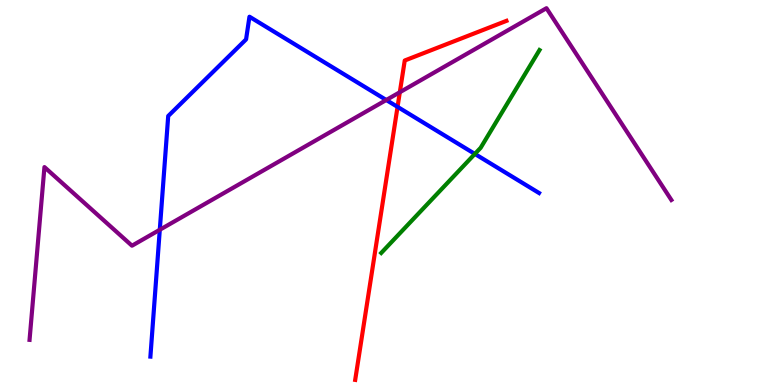[{'lines': ['blue', 'red'], 'intersections': [{'x': 5.13, 'y': 7.22}]}, {'lines': ['green', 'red'], 'intersections': []}, {'lines': ['purple', 'red'], 'intersections': [{'x': 5.16, 'y': 7.6}]}, {'lines': ['blue', 'green'], 'intersections': [{'x': 6.13, 'y': 6.0}]}, {'lines': ['blue', 'purple'], 'intersections': [{'x': 2.06, 'y': 4.03}, {'x': 4.98, 'y': 7.4}]}, {'lines': ['green', 'purple'], 'intersections': []}]